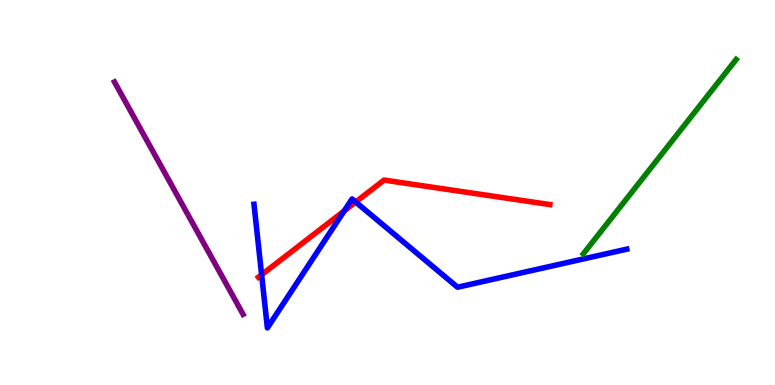[{'lines': ['blue', 'red'], 'intersections': [{'x': 3.38, 'y': 2.86}, {'x': 4.44, 'y': 4.52}, {'x': 4.59, 'y': 4.75}]}, {'lines': ['green', 'red'], 'intersections': []}, {'lines': ['purple', 'red'], 'intersections': []}, {'lines': ['blue', 'green'], 'intersections': []}, {'lines': ['blue', 'purple'], 'intersections': []}, {'lines': ['green', 'purple'], 'intersections': []}]